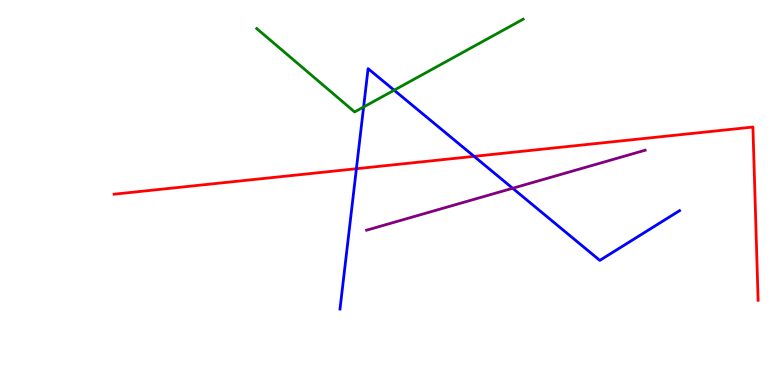[{'lines': ['blue', 'red'], 'intersections': [{'x': 4.6, 'y': 5.62}, {'x': 6.12, 'y': 5.94}]}, {'lines': ['green', 'red'], 'intersections': []}, {'lines': ['purple', 'red'], 'intersections': []}, {'lines': ['blue', 'green'], 'intersections': [{'x': 4.69, 'y': 7.22}, {'x': 5.09, 'y': 7.66}]}, {'lines': ['blue', 'purple'], 'intersections': [{'x': 6.61, 'y': 5.11}]}, {'lines': ['green', 'purple'], 'intersections': []}]